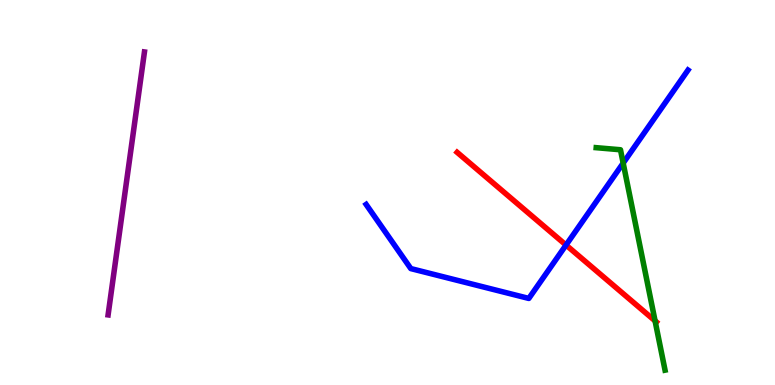[{'lines': ['blue', 'red'], 'intersections': [{'x': 7.3, 'y': 3.64}]}, {'lines': ['green', 'red'], 'intersections': [{'x': 8.45, 'y': 1.67}]}, {'lines': ['purple', 'red'], 'intersections': []}, {'lines': ['blue', 'green'], 'intersections': [{'x': 8.04, 'y': 5.76}]}, {'lines': ['blue', 'purple'], 'intersections': []}, {'lines': ['green', 'purple'], 'intersections': []}]